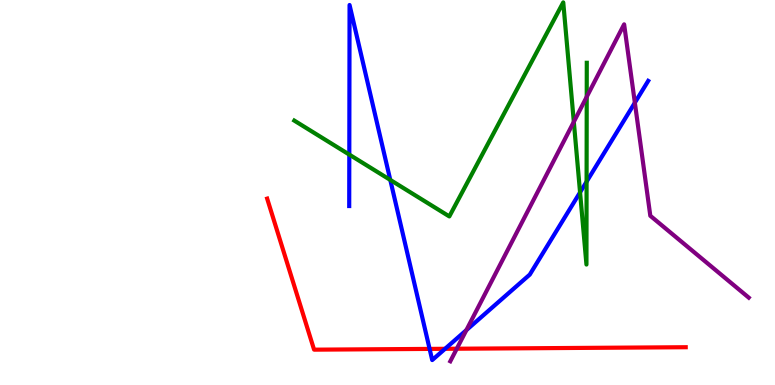[{'lines': ['blue', 'red'], 'intersections': [{'x': 5.54, 'y': 0.937}, {'x': 5.74, 'y': 0.94}]}, {'lines': ['green', 'red'], 'intersections': []}, {'lines': ['purple', 'red'], 'intersections': [{'x': 5.89, 'y': 0.942}]}, {'lines': ['blue', 'green'], 'intersections': [{'x': 4.51, 'y': 5.98}, {'x': 5.04, 'y': 5.33}, {'x': 7.48, 'y': 5.0}, {'x': 7.57, 'y': 5.28}]}, {'lines': ['blue', 'purple'], 'intersections': [{'x': 6.02, 'y': 1.42}, {'x': 8.19, 'y': 7.33}]}, {'lines': ['green', 'purple'], 'intersections': [{'x': 7.4, 'y': 6.84}, {'x': 7.57, 'y': 7.48}]}]